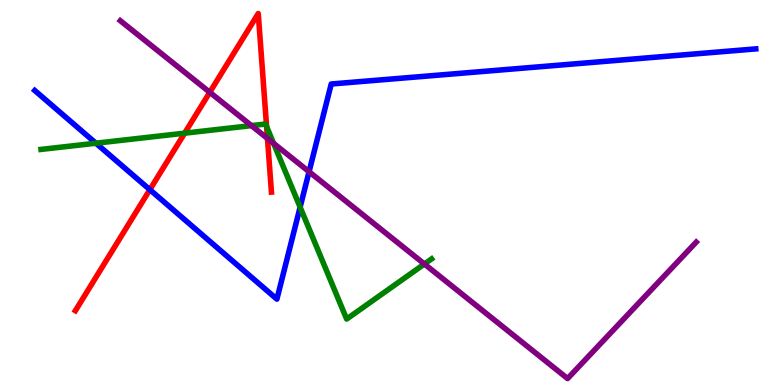[{'lines': ['blue', 'red'], 'intersections': [{'x': 1.93, 'y': 5.07}]}, {'lines': ['green', 'red'], 'intersections': [{'x': 2.38, 'y': 6.54}, {'x': 3.44, 'y': 6.71}]}, {'lines': ['purple', 'red'], 'intersections': [{'x': 2.71, 'y': 7.6}, {'x': 3.45, 'y': 6.4}]}, {'lines': ['blue', 'green'], 'intersections': [{'x': 1.24, 'y': 6.28}, {'x': 3.87, 'y': 4.62}]}, {'lines': ['blue', 'purple'], 'intersections': [{'x': 3.99, 'y': 5.54}]}, {'lines': ['green', 'purple'], 'intersections': [{'x': 3.24, 'y': 6.74}, {'x': 3.53, 'y': 6.28}, {'x': 5.48, 'y': 3.14}]}]